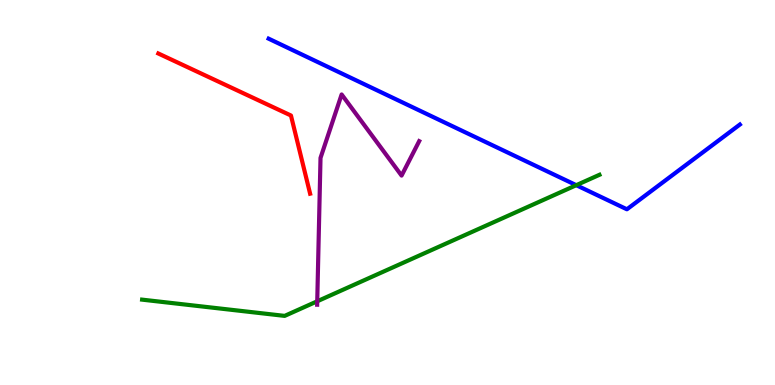[{'lines': ['blue', 'red'], 'intersections': []}, {'lines': ['green', 'red'], 'intersections': []}, {'lines': ['purple', 'red'], 'intersections': []}, {'lines': ['blue', 'green'], 'intersections': [{'x': 7.44, 'y': 5.19}]}, {'lines': ['blue', 'purple'], 'intersections': []}, {'lines': ['green', 'purple'], 'intersections': [{'x': 4.09, 'y': 2.17}]}]